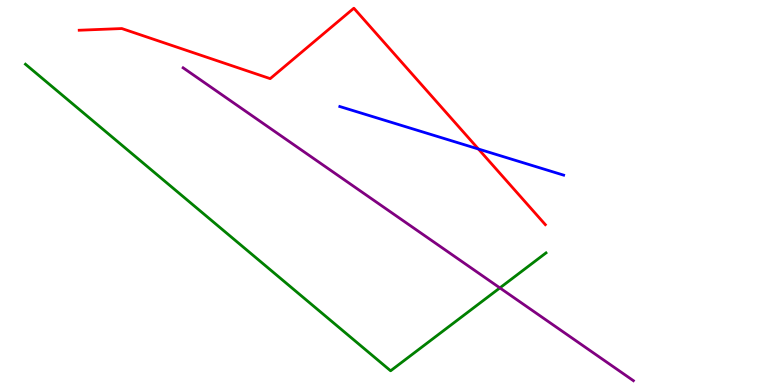[{'lines': ['blue', 'red'], 'intersections': [{'x': 6.17, 'y': 6.13}]}, {'lines': ['green', 'red'], 'intersections': []}, {'lines': ['purple', 'red'], 'intersections': []}, {'lines': ['blue', 'green'], 'intersections': []}, {'lines': ['blue', 'purple'], 'intersections': []}, {'lines': ['green', 'purple'], 'intersections': [{'x': 6.45, 'y': 2.52}]}]